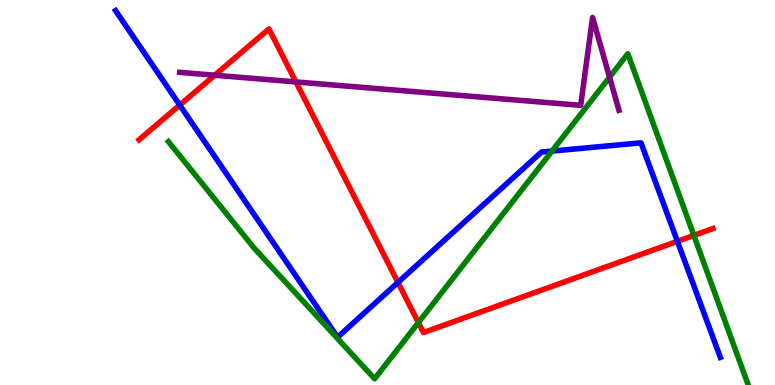[{'lines': ['blue', 'red'], 'intersections': [{'x': 2.32, 'y': 7.27}, {'x': 5.13, 'y': 2.66}, {'x': 8.74, 'y': 3.73}]}, {'lines': ['green', 'red'], 'intersections': [{'x': 5.4, 'y': 1.62}, {'x': 8.95, 'y': 3.89}]}, {'lines': ['purple', 'red'], 'intersections': [{'x': 2.77, 'y': 8.05}, {'x': 3.82, 'y': 7.87}]}, {'lines': ['blue', 'green'], 'intersections': [{'x': 7.12, 'y': 6.08}]}, {'lines': ['blue', 'purple'], 'intersections': []}, {'lines': ['green', 'purple'], 'intersections': [{'x': 7.87, 'y': 7.99}]}]